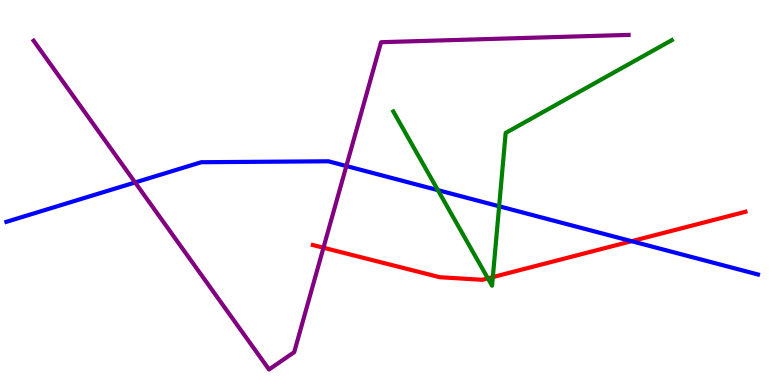[{'lines': ['blue', 'red'], 'intersections': [{'x': 8.15, 'y': 3.74}]}, {'lines': ['green', 'red'], 'intersections': [{'x': 6.3, 'y': 2.77}, {'x': 6.36, 'y': 2.8}]}, {'lines': ['purple', 'red'], 'intersections': [{'x': 4.17, 'y': 3.57}]}, {'lines': ['blue', 'green'], 'intersections': [{'x': 5.65, 'y': 5.06}, {'x': 6.44, 'y': 4.64}]}, {'lines': ['blue', 'purple'], 'intersections': [{'x': 1.74, 'y': 5.26}, {'x': 4.47, 'y': 5.69}]}, {'lines': ['green', 'purple'], 'intersections': []}]